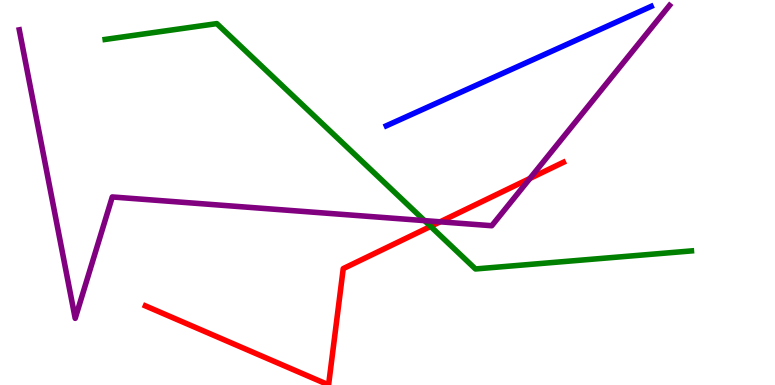[{'lines': ['blue', 'red'], 'intersections': []}, {'lines': ['green', 'red'], 'intersections': [{'x': 5.56, 'y': 4.12}]}, {'lines': ['purple', 'red'], 'intersections': [{'x': 5.68, 'y': 4.24}, {'x': 6.84, 'y': 5.36}]}, {'lines': ['blue', 'green'], 'intersections': []}, {'lines': ['blue', 'purple'], 'intersections': []}, {'lines': ['green', 'purple'], 'intersections': [{'x': 5.48, 'y': 4.27}]}]